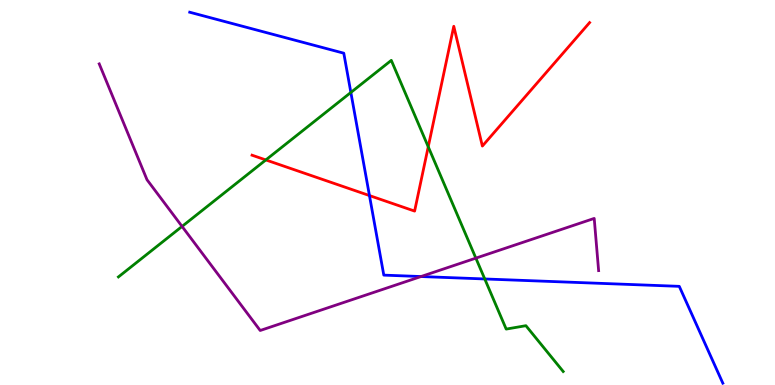[{'lines': ['blue', 'red'], 'intersections': [{'x': 4.77, 'y': 4.92}]}, {'lines': ['green', 'red'], 'intersections': [{'x': 3.43, 'y': 5.85}, {'x': 5.53, 'y': 6.19}]}, {'lines': ['purple', 'red'], 'intersections': []}, {'lines': ['blue', 'green'], 'intersections': [{'x': 4.53, 'y': 7.6}, {'x': 6.25, 'y': 2.75}]}, {'lines': ['blue', 'purple'], 'intersections': [{'x': 5.43, 'y': 2.82}]}, {'lines': ['green', 'purple'], 'intersections': [{'x': 2.35, 'y': 4.12}, {'x': 6.14, 'y': 3.3}]}]